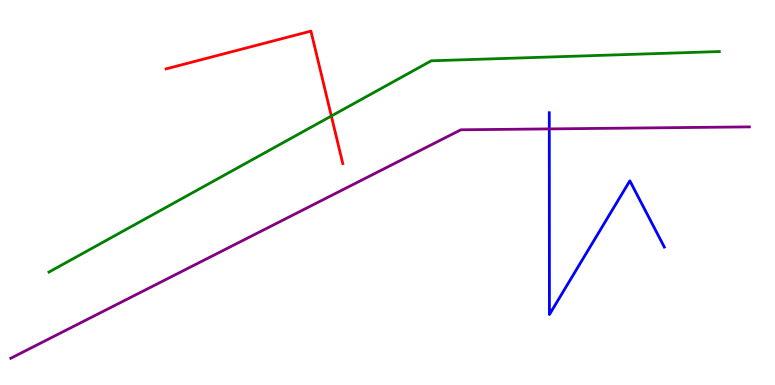[{'lines': ['blue', 'red'], 'intersections': []}, {'lines': ['green', 'red'], 'intersections': [{'x': 4.28, 'y': 6.99}]}, {'lines': ['purple', 'red'], 'intersections': []}, {'lines': ['blue', 'green'], 'intersections': []}, {'lines': ['blue', 'purple'], 'intersections': [{'x': 7.09, 'y': 6.65}]}, {'lines': ['green', 'purple'], 'intersections': []}]